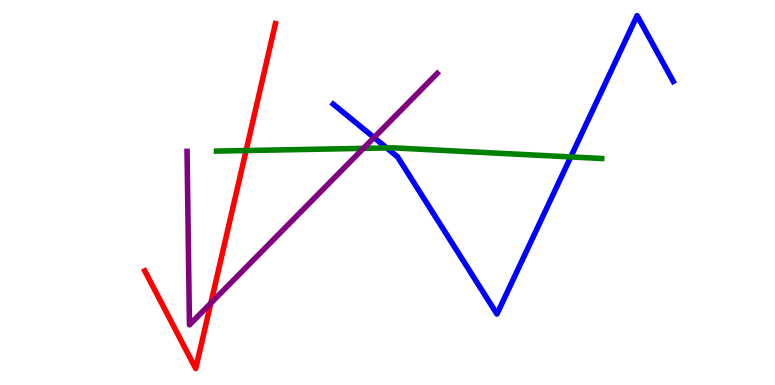[{'lines': ['blue', 'red'], 'intersections': []}, {'lines': ['green', 'red'], 'intersections': [{'x': 3.18, 'y': 6.09}]}, {'lines': ['purple', 'red'], 'intersections': [{'x': 2.72, 'y': 2.13}]}, {'lines': ['blue', 'green'], 'intersections': [{'x': 4.99, 'y': 6.16}, {'x': 7.36, 'y': 5.92}]}, {'lines': ['blue', 'purple'], 'intersections': [{'x': 4.83, 'y': 6.43}]}, {'lines': ['green', 'purple'], 'intersections': [{'x': 4.69, 'y': 6.15}]}]